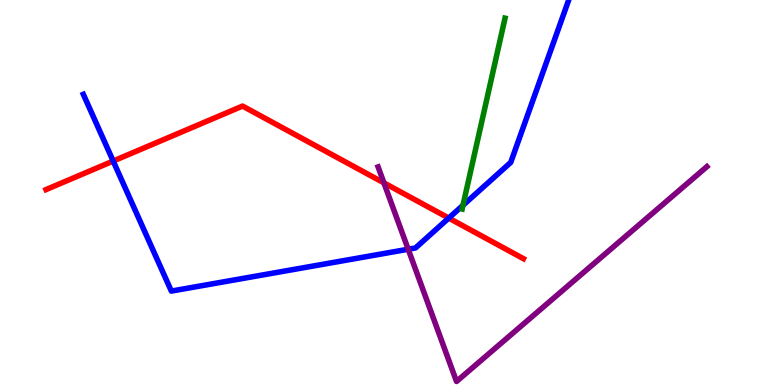[{'lines': ['blue', 'red'], 'intersections': [{'x': 1.46, 'y': 5.82}, {'x': 5.79, 'y': 4.34}]}, {'lines': ['green', 'red'], 'intersections': []}, {'lines': ['purple', 'red'], 'intersections': [{'x': 4.95, 'y': 5.25}]}, {'lines': ['blue', 'green'], 'intersections': [{'x': 5.97, 'y': 4.67}]}, {'lines': ['blue', 'purple'], 'intersections': [{'x': 5.27, 'y': 3.53}]}, {'lines': ['green', 'purple'], 'intersections': []}]